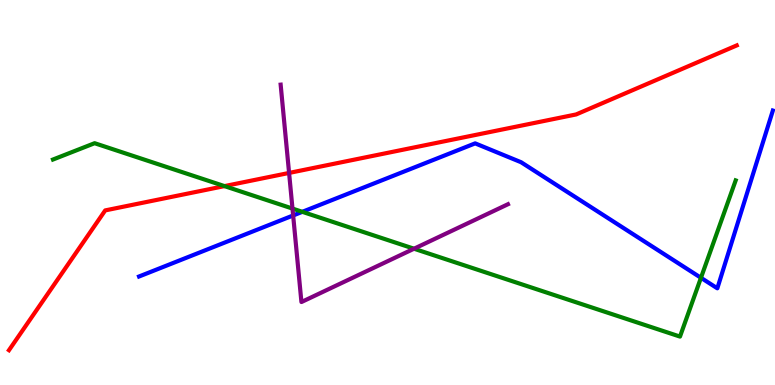[{'lines': ['blue', 'red'], 'intersections': []}, {'lines': ['green', 'red'], 'intersections': [{'x': 2.9, 'y': 5.17}]}, {'lines': ['purple', 'red'], 'intersections': [{'x': 3.73, 'y': 5.51}]}, {'lines': ['blue', 'green'], 'intersections': [{'x': 3.9, 'y': 4.5}, {'x': 9.04, 'y': 2.78}]}, {'lines': ['blue', 'purple'], 'intersections': [{'x': 3.78, 'y': 4.4}]}, {'lines': ['green', 'purple'], 'intersections': [{'x': 3.77, 'y': 4.58}, {'x': 5.34, 'y': 3.54}]}]